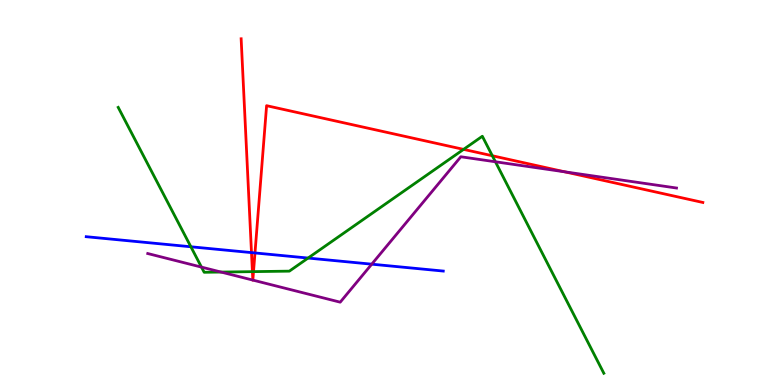[{'lines': ['blue', 'red'], 'intersections': [{'x': 3.25, 'y': 3.44}, {'x': 3.29, 'y': 3.43}]}, {'lines': ['green', 'red'], 'intersections': [{'x': 3.26, 'y': 2.94}, {'x': 3.27, 'y': 2.94}, {'x': 5.98, 'y': 6.12}, {'x': 6.35, 'y': 5.95}]}, {'lines': ['purple', 'red'], 'intersections': [{'x': 3.26, 'y': 2.72}, {'x': 3.26, 'y': 2.72}, {'x': 7.29, 'y': 5.54}]}, {'lines': ['blue', 'green'], 'intersections': [{'x': 2.46, 'y': 3.59}, {'x': 3.98, 'y': 3.3}]}, {'lines': ['blue', 'purple'], 'intersections': [{'x': 4.8, 'y': 3.14}]}, {'lines': ['green', 'purple'], 'intersections': [{'x': 2.6, 'y': 3.06}, {'x': 2.85, 'y': 2.93}, {'x': 6.39, 'y': 5.8}]}]